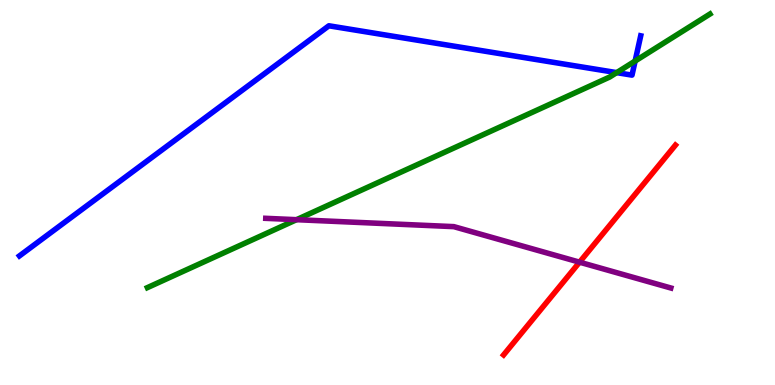[{'lines': ['blue', 'red'], 'intersections': []}, {'lines': ['green', 'red'], 'intersections': []}, {'lines': ['purple', 'red'], 'intersections': [{'x': 7.48, 'y': 3.19}]}, {'lines': ['blue', 'green'], 'intersections': [{'x': 7.96, 'y': 8.11}, {'x': 8.2, 'y': 8.41}]}, {'lines': ['blue', 'purple'], 'intersections': []}, {'lines': ['green', 'purple'], 'intersections': [{'x': 3.83, 'y': 4.29}]}]